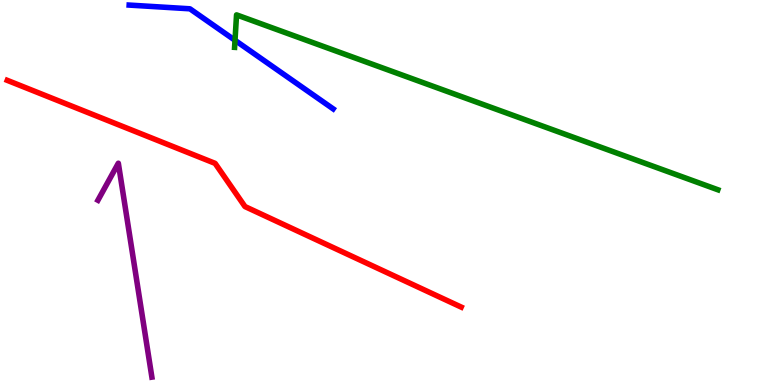[{'lines': ['blue', 'red'], 'intersections': []}, {'lines': ['green', 'red'], 'intersections': []}, {'lines': ['purple', 'red'], 'intersections': []}, {'lines': ['blue', 'green'], 'intersections': [{'x': 3.03, 'y': 8.95}]}, {'lines': ['blue', 'purple'], 'intersections': []}, {'lines': ['green', 'purple'], 'intersections': []}]